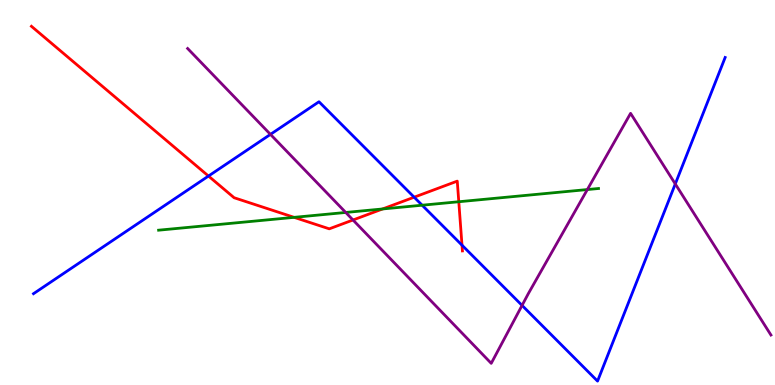[{'lines': ['blue', 'red'], 'intersections': [{'x': 2.69, 'y': 5.43}, {'x': 5.34, 'y': 4.88}, {'x': 5.96, 'y': 3.63}]}, {'lines': ['green', 'red'], 'intersections': [{'x': 3.8, 'y': 4.35}, {'x': 4.94, 'y': 4.57}, {'x': 5.92, 'y': 4.76}]}, {'lines': ['purple', 'red'], 'intersections': [{'x': 4.55, 'y': 4.29}]}, {'lines': ['blue', 'green'], 'intersections': [{'x': 5.45, 'y': 4.67}]}, {'lines': ['blue', 'purple'], 'intersections': [{'x': 3.49, 'y': 6.51}, {'x': 6.74, 'y': 2.07}, {'x': 8.71, 'y': 5.22}]}, {'lines': ['green', 'purple'], 'intersections': [{'x': 4.46, 'y': 4.48}, {'x': 7.58, 'y': 5.08}]}]